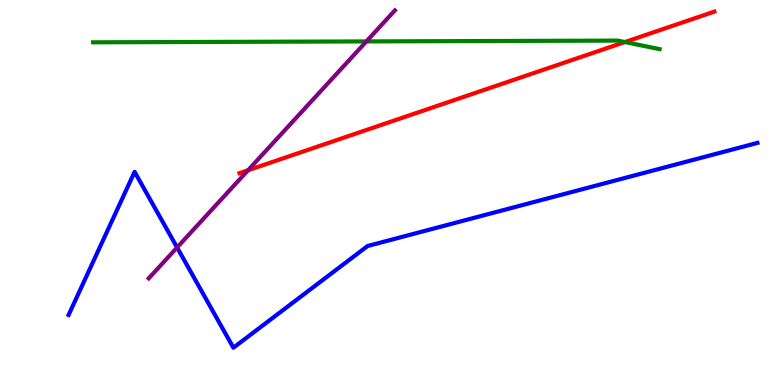[{'lines': ['blue', 'red'], 'intersections': []}, {'lines': ['green', 'red'], 'intersections': [{'x': 8.06, 'y': 8.91}]}, {'lines': ['purple', 'red'], 'intersections': [{'x': 3.2, 'y': 5.58}]}, {'lines': ['blue', 'green'], 'intersections': []}, {'lines': ['blue', 'purple'], 'intersections': [{'x': 2.29, 'y': 3.57}]}, {'lines': ['green', 'purple'], 'intersections': [{'x': 4.73, 'y': 8.92}]}]